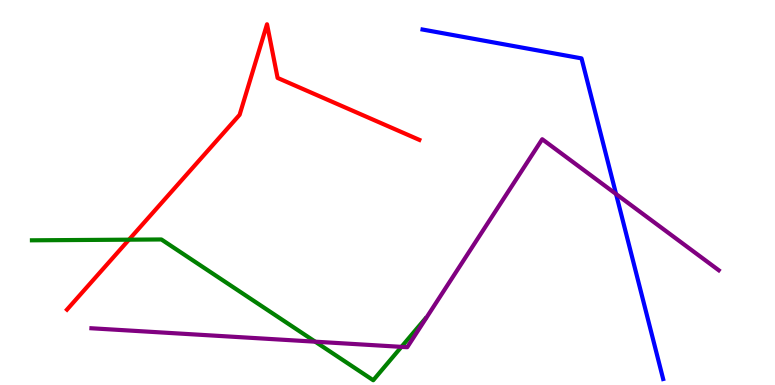[{'lines': ['blue', 'red'], 'intersections': []}, {'lines': ['green', 'red'], 'intersections': [{'x': 1.66, 'y': 3.77}]}, {'lines': ['purple', 'red'], 'intersections': []}, {'lines': ['blue', 'green'], 'intersections': []}, {'lines': ['blue', 'purple'], 'intersections': [{'x': 7.95, 'y': 4.96}]}, {'lines': ['green', 'purple'], 'intersections': [{'x': 4.07, 'y': 1.12}, {'x': 5.18, 'y': 0.991}]}]